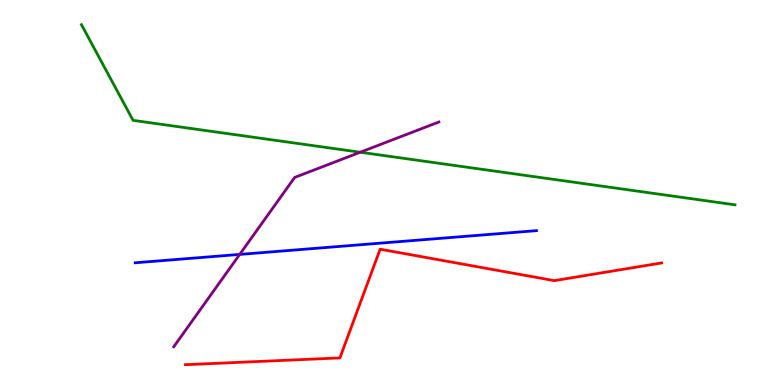[{'lines': ['blue', 'red'], 'intersections': []}, {'lines': ['green', 'red'], 'intersections': []}, {'lines': ['purple', 'red'], 'intersections': []}, {'lines': ['blue', 'green'], 'intersections': []}, {'lines': ['blue', 'purple'], 'intersections': [{'x': 3.09, 'y': 3.39}]}, {'lines': ['green', 'purple'], 'intersections': [{'x': 4.65, 'y': 6.05}]}]